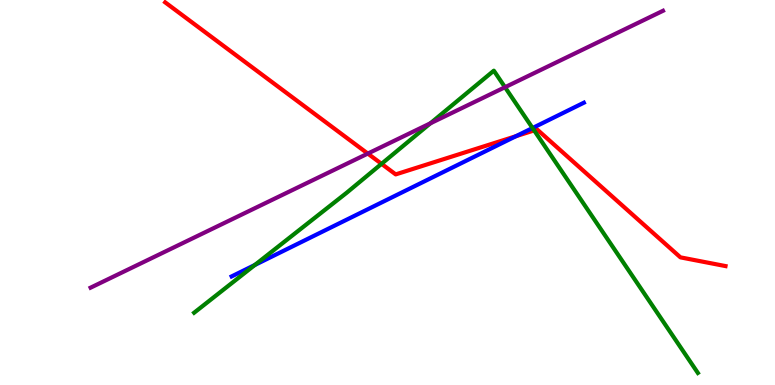[{'lines': ['blue', 'red'], 'intersections': [{'x': 6.66, 'y': 6.46}]}, {'lines': ['green', 'red'], 'intersections': [{'x': 4.92, 'y': 5.74}, {'x': 6.89, 'y': 6.61}]}, {'lines': ['purple', 'red'], 'intersections': [{'x': 4.75, 'y': 6.01}]}, {'lines': ['blue', 'green'], 'intersections': [{'x': 3.29, 'y': 3.12}, {'x': 6.87, 'y': 6.67}]}, {'lines': ['blue', 'purple'], 'intersections': []}, {'lines': ['green', 'purple'], 'intersections': [{'x': 5.55, 'y': 6.8}, {'x': 6.52, 'y': 7.73}]}]